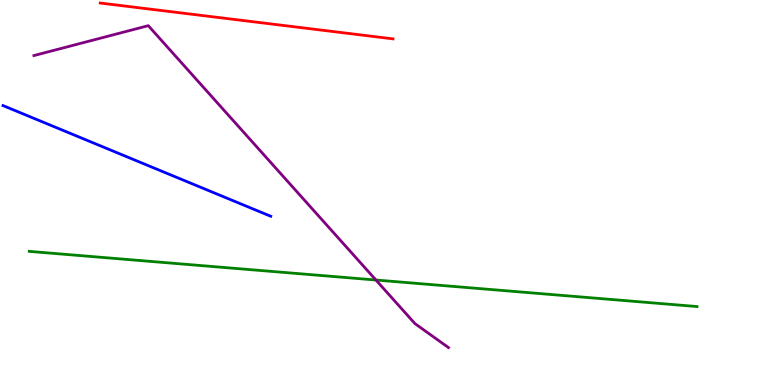[{'lines': ['blue', 'red'], 'intersections': []}, {'lines': ['green', 'red'], 'intersections': []}, {'lines': ['purple', 'red'], 'intersections': []}, {'lines': ['blue', 'green'], 'intersections': []}, {'lines': ['blue', 'purple'], 'intersections': []}, {'lines': ['green', 'purple'], 'intersections': [{'x': 4.85, 'y': 2.73}]}]